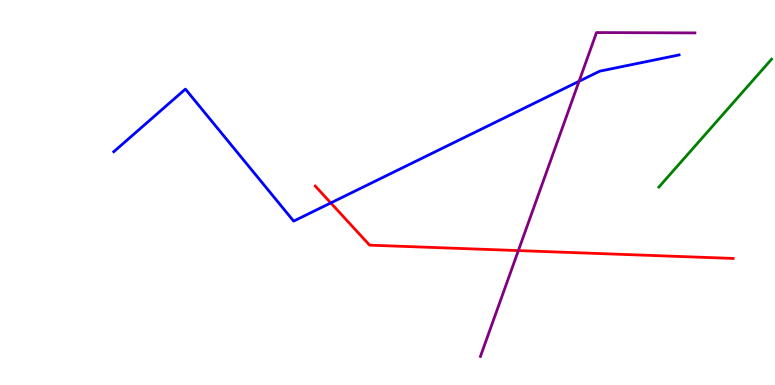[{'lines': ['blue', 'red'], 'intersections': [{'x': 4.27, 'y': 4.73}]}, {'lines': ['green', 'red'], 'intersections': []}, {'lines': ['purple', 'red'], 'intersections': [{'x': 6.69, 'y': 3.49}]}, {'lines': ['blue', 'green'], 'intersections': []}, {'lines': ['blue', 'purple'], 'intersections': [{'x': 7.47, 'y': 7.89}]}, {'lines': ['green', 'purple'], 'intersections': []}]